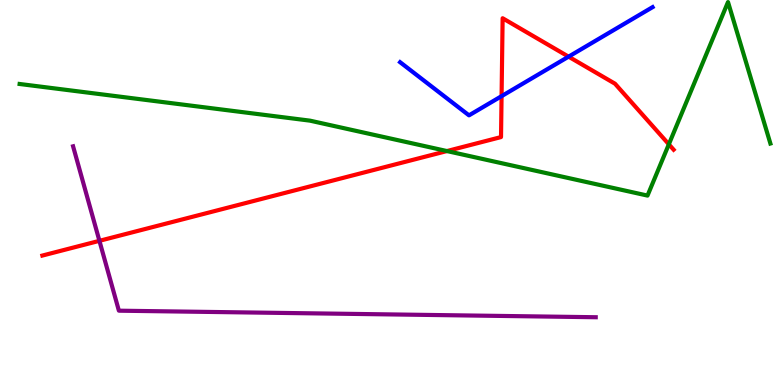[{'lines': ['blue', 'red'], 'intersections': [{'x': 6.47, 'y': 7.5}, {'x': 7.34, 'y': 8.53}]}, {'lines': ['green', 'red'], 'intersections': [{'x': 5.77, 'y': 6.08}, {'x': 8.63, 'y': 6.25}]}, {'lines': ['purple', 'red'], 'intersections': [{'x': 1.28, 'y': 3.74}]}, {'lines': ['blue', 'green'], 'intersections': []}, {'lines': ['blue', 'purple'], 'intersections': []}, {'lines': ['green', 'purple'], 'intersections': []}]